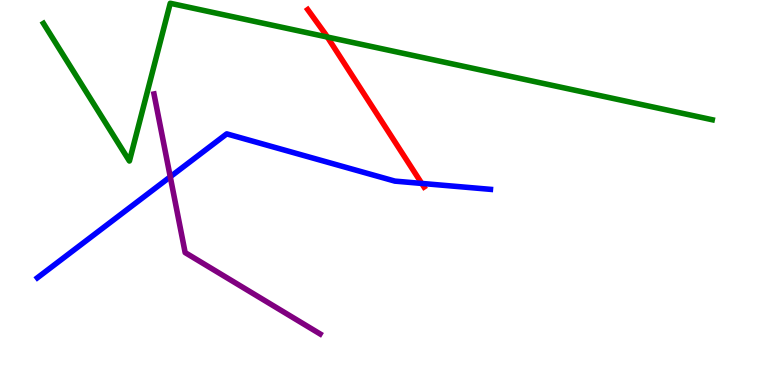[{'lines': ['blue', 'red'], 'intersections': [{'x': 5.44, 'y': 5.24}]}, {'lines': ['green', 'red'], 'intersections': [{'x': 4.22, 'y': 9.04}]}, {'lines': ['purple', 'red'], 'intersections': []}, {'lines': ['blue', 'green'], 'intersections': []}, {'lines': ['blue', 'purple'], 'intersections': [{'x': 2.2, 'y': 5.41}]}, {'lines': ['green', 'purple'], 'intersections': []}]